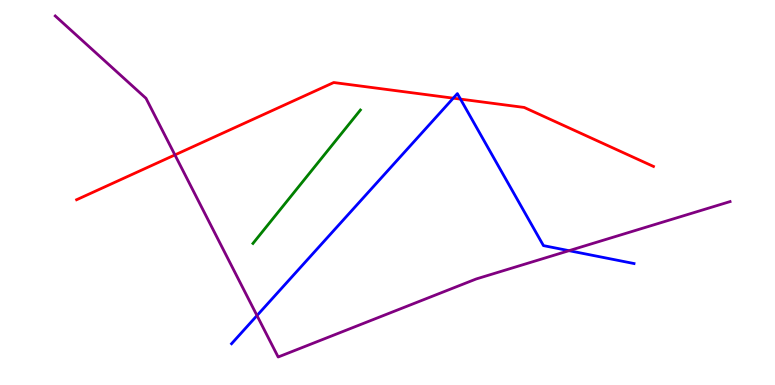[{'lines': ['blue', 'red'], 'intersections': [{'x': 5.85, 'y': 7.45}, {'x': 5.94, 'y': 7.43}]}, {'lines': ['green', 'red'], 'intersections': []}, {'lines': ['purple', 'red'], 'intersections': [{'x': 2.26, 'y': 5.98}]}, {'lines': ['blue', 'green'], 'intersections': []}, {'lines': ['blue', 'purple'], 'intersections': [{'x': 3.32, 'y': 1.8}, {'x': 7.34, 'y': 3.49}]}, {'lines': ['green', 'purple'], 'intersections': []}]